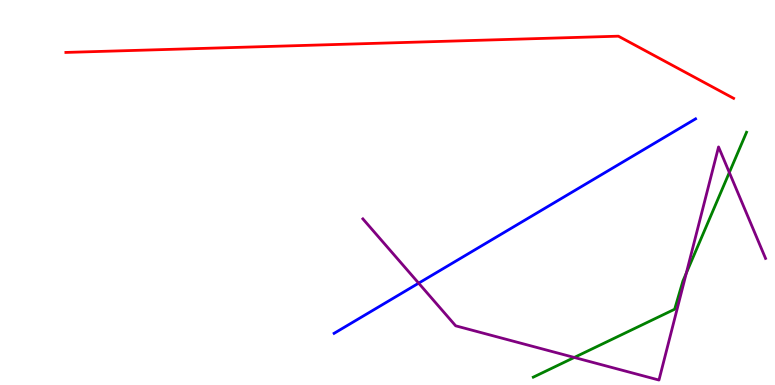[{'lines': ['blue', 'red'], 'intersections': []}, {'lines': ['green', 'red'], 'intersections': []}, {'lines': ['purple', 'red'], 'intersections': []}, {'lines': ['blue', 'green'], 'intersections': []}, {'lines': ['blue', 'purple'], 'intersections': [{'x': 5.4, 'y': 2.65}]}, {'lines': ['green', 'purple'], 'intersections': [{'x': 7.41, 'y': 0.715}, {'x': 8.86, 'y': 2.91}, {'x': 9.41, 'y': 5.52}]}]